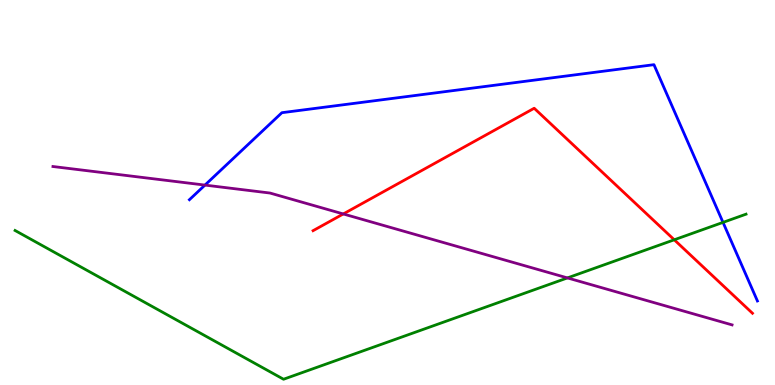[{'lines': ['blue', 'red'], 'intersections': []}, {'lines': ['green', 'red'], 'intersections': [{'x': 8.7, 'y': 3.77}]}, {'lines': ['purple', 'red'], 'intersections': [{'x': 4.43, 'y': 4.44}]}, {'lines': ['blue', 'green'], 'intersections': [{'x': 9.33, 'y': 4.22}]}, {'lines': ['blue', 'purple'], 'intersections': [{'x': 2.64, 'y': 5.19}]}, {'lines': ['green', 'purple'], 'intersections': [{'x': 7.32, 'y': 2.78}]}]